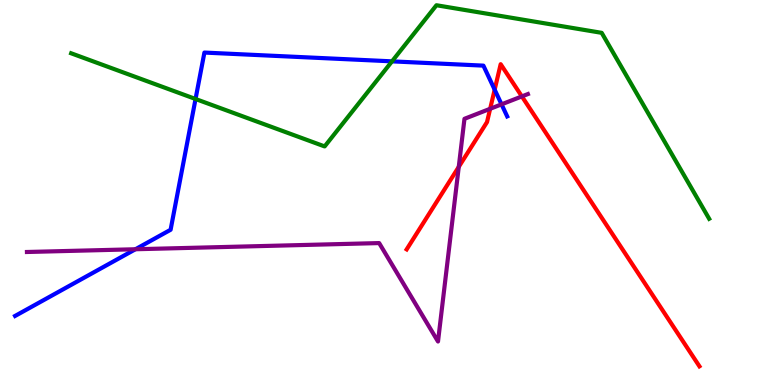[{'lines': ['blue', 'red'], 'intersections': [{'x': 6.38, 'y': 7.67}]}, {'lines': ['green', 'red'], 'intersections': []}, {'lines': ['purple', 'red'], 'intersections': [{'x': 5.92, 'y': 5.67}, {'x': 6.32, 'y': 7.17}, {'x': 6.73, 'y': 7.5}]}, {'lines': ['blue', 'green'], 'intersections': [{'x': 2.52, 'y': 7.43}, {'x': 5.06, 'y': 8.41}]}, {'lines': ['blue', 'purple'], 'intersections': [{'x': 1.75, 'y': 3.53}, {'x': 6.47, 'y': 7.29}]}, {'lines': ['green', 'purple'], 'intersections': []}]